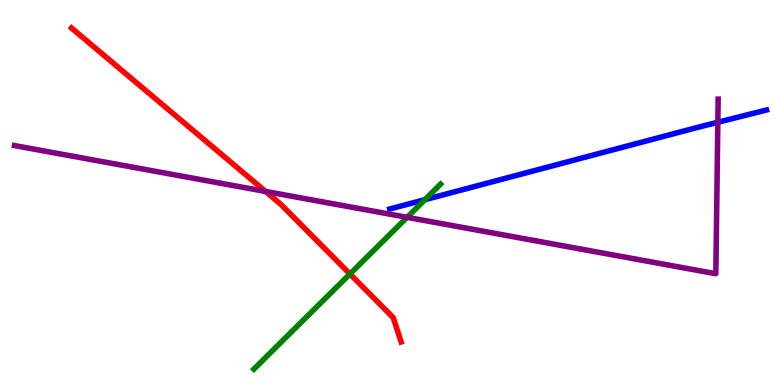[{'lines': ['blue', 'red'], 'intersections': []}, {'lines': ['green', 'red'], 'intersections': [{'x': 4.52, 'y': 2.88}]}, {'lines': ['purple', 'red'], 'intersections': [{'x': 3.43, 'y': 5.03}]}, {'lines': ['blue', 'green'], 'intersections': [{'x': 5.48, 'y': 4.81}]}, {'lines': ['blue', 'purple'], 'intersections': [{'x': 9.26, 'y': 6.82}]}, {'lines': ['green', 'purple'], 'intersections': [{'x': 5.25, 'y': 4.36}]}]